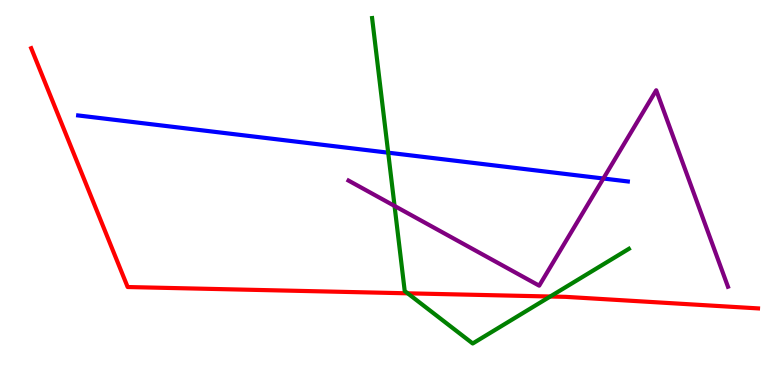[{'lines': ['blue', 'red'], 'intersections': []}, {'lines': ['green', 'red'], 'intersections': [{'x': 5.26, 'y': 2.38}, {'x': 7.1, 'y': 2.3}]}, {'lines': ['purple', 'red'], 'intersections': []}, {'lines': ['blue', 'green'], 'intersections': [{'x': 5.01, 'y': 6.03}]}, {'lines': ['blue', 'purple'], 'intersections': [{'x': 7.79, 'y': 5.36}]}, {'lines': ['green', 'purple'], 'intersections': [{'x': 5.09, 'y': 4.65}]}]